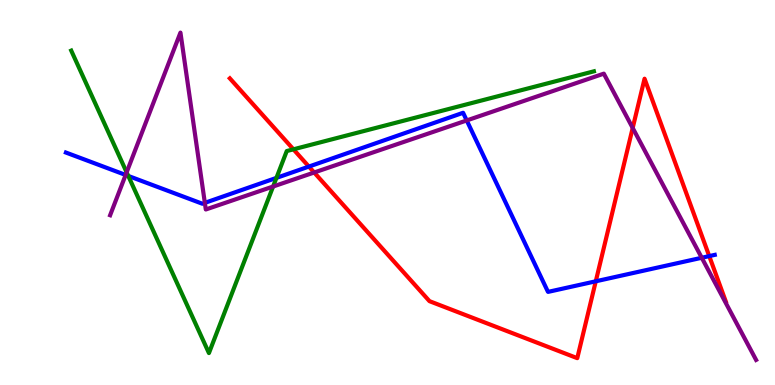[{'lines': ['blue', 'red'], 'intersections': [{'x': 3.99, 'y': 5.67}, {'x': 7.69, 'y': 2.69}, {'x': 9.15, 'y': 3.35}]}, {'lines': ['green', 'red'], 'intersections': [{'x': 3.79, 'y': 6.12}]}, {'lines': ['purple', 'red'], 'intersections': [{'x': 4.05, 'y': 5.52}, {'x': 8.16, 'y': 6.68}]}, {'lines': ['blue', 'green'], 'intersections': [{'x': 1.66, 'y': 5.43}, {'x': 3.57, 'y': 5.38}]}, {'lines': ['blue', 'purple'], 'intersections': [{'x': 1.62, 'y': 5.46}, {'x': 2.64, 'y': 4.73}, {'x': 6.02, 'y': 6.87}, {'x': 9.05, 'y': 3.3}]}, {'lines': ['green', 'purple'], 'intersections': [{'x': 1.63, 'y': 5.52}, {'x': 3.52, 'y': 5.16}]}]